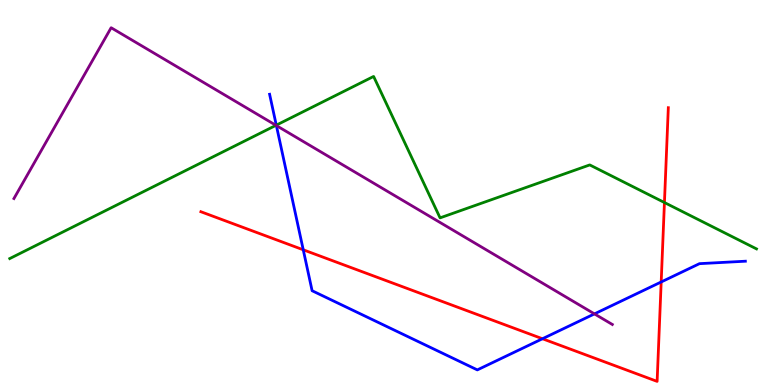[{'lines': ['blue', 'red'], 'intersections': [{'x': 3.91, 'y': 3.51}, {'x': 7.0, 'y': 1.2}, {'x': 8.53, 'y': 2.68}]}, {'lines': ['green', 'red'], 'intersections': [{'x': 8.57, 'y': 4.74}]}, {'lines': ['purple', 'red'], 'intersections': []}, {'lines': ['blue', 'green'], 'intersections': [{'x': 3.57, 'y': 6.75}]}, {'lines': ['blue', 'purple'], 'intersections': [{'x': 3.57, 'y': 6.74}, {'x': 7.67, 'y': 1.85}]}, {'lines': ['green', 'purple'], 'intersections': [{'x': 3.56, 'y': 6.74}]}]